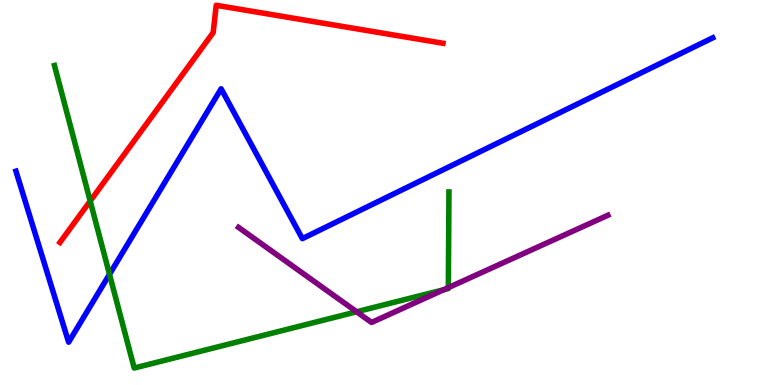[{'lines': ['blue', 'red'], 'intersections': []}, {'lines': ['green', 'red'], 'intersections': [{'x': 1.16, 'y': 4.78}]}, {'lines': ['purple', 'red'], 'intersections': []}, {'lines': ['blue', 'green'], 'intersections': [{'x': 1.41, 'y': 2.88}]}, {'lines': ['blue', 'purple'], 'intersections': []}, {'lines': ['green', 'purple'], 'intersections': [{'x': 4.6, 'y': 1.9}, {'x': 5.72, 'y': 2.47}, {'x': 5.78, 'y': 2.53}]}]